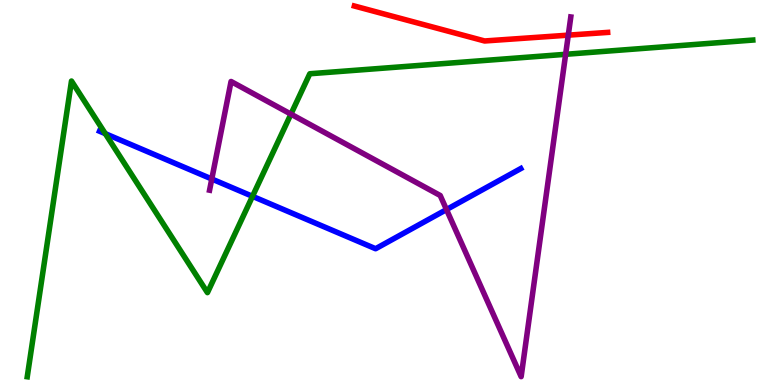[{'lines': ['blue', 'red'], 'intersections': []}, {'lines': ['green', 'red'], 'intersections': []}, {'lines': ['purple', 'red'], 'intersections': [{'x': 7.33, 'y': 9.09}]}, {'lines': ['blue', 'green'], 'intersections': [{'x': 1.36, 'y': 6.53}, {'x': 3.26, 'y': 4.9}]}, {'lines': ['blue', 'purple'], 'intersections': [{'x': 2.73, 'y': 5.35}, {'x': 5.76, 'y': 4.56}]}, {'lines': ['green', 'purple'], 'intersections': [{'x': 3.75, 'y': 7.04}, {'x': 7.3, 'y': 8.59}]}]